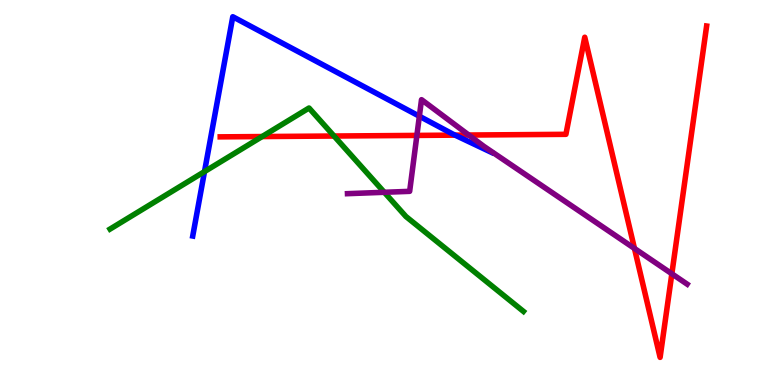[{'lines': ['blue', 'red'], 'intersections': [{'x': 5.87, 'y': 6.49}]}, {'lines': ['green', 'red'], 'intersections': [{'x': 3.38, 'y': 6.45}, {'x': 4.31, 'y': 6.47}]}, {'lines': ['purple', 'red'], 'intersections': [{'x': 5.38, 'y': 6.48}, {'x': 6.05, 'y': 6.49}, {'x': 8.19, 'y': 3.55}, {'x': 8.67, 'y': 2.89}]}, {'lines': ['blue', 'green'], 'intersections': [{'x': 2.64, 'y': 5.54}]}, {'lines': ['blue', 'purple'], 'intersections': [{'x': 5.41, 'y': 6.98}]}, {'lines': ['green', 'purple'], 'intersections': [{'x': 4.96, 'y': 5.01}]}]